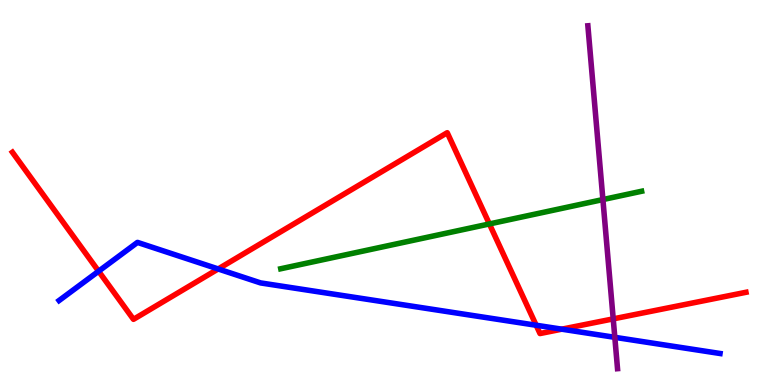[{'lines': ['blue', 'red'], 'intersections': [{'x': 1.27, 'y': 2.96}, {'x': 2.82, 'y': 3.01}, {'x': 6.92, 'y': 1.55}, {'x': 7.25, 'y': 1.45}]}, {'lines': ['green', 'red'], 'intersections': [{'x': 6.31, 'y': 4.18}]}, {'lines': ['purple', 'red'], 'intersections': [{'x': 7.91, 'y': 1.72}]}, {'lines': ['blue', 'green'], 'intersections': []}, {'lines': ['blue', 'purple'], 'intersections': [{'x': 7.93, 'y': 1.24}]}, {'lines': ['green', 'purple'], 'intersections': [{'x': 7.78, 'y': 4.82}]}]